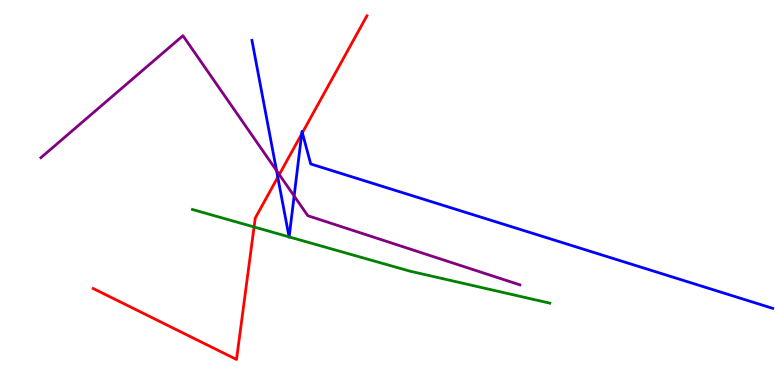[{'lines': ['blue', 'red'], 'intersections': [{'x': 3.58, 'y': 5.4}, {'x': 3.89, 'y': 6.52}, {'x': 3.9, 'y': 6.55}]}, {'lines': ['green', 'red'], 'intersections': [{'x': 3.28, 'y': 4.1}]}, {'lines': ['purple', 'red'], 'intersections': [{'x': 3.6, 'y': 5.47}]}, {'lines': ['blue', 'green'], 'intersections': [{'x': 3.73, 'y': 3.85}, {'x': 3.73, 'y': 3.85}]}, {'lines': ['blue', 'purple'], 'intersections': [{'x': 3.57, 'y': 5.57}, {'x': 3.8, 'y': 4.91}]}, {'lines': ['green', 'purple'], 'intersections': []}]